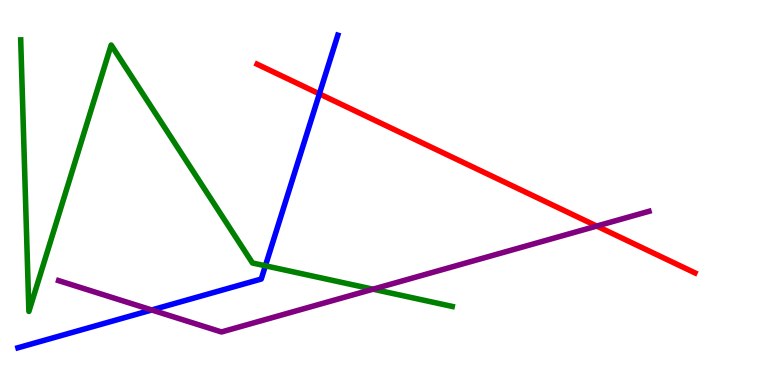[{'lines': ['blue', 'red'], 'intersections': [{'x': 4.12, 'y': 7.56}]}, {'lines': ['green', 'red'], 'intersections': []}, {'lines': ['purple', 'red'], 'intersections': [{'x': 7.7, 'y': 4.13}]}, {'lines': ['blue', 'green'], 'intersections': [{'x': 3.42, 'y': 3.1}]}, {'lines': ['blue', 'purple'], 'intersections': [{'x': 1.96, 'y': 1.95}]}, {'lines': ['green', 'purple'], 'intersections': [{'x': 4.81, 'y': 2.49}]}]